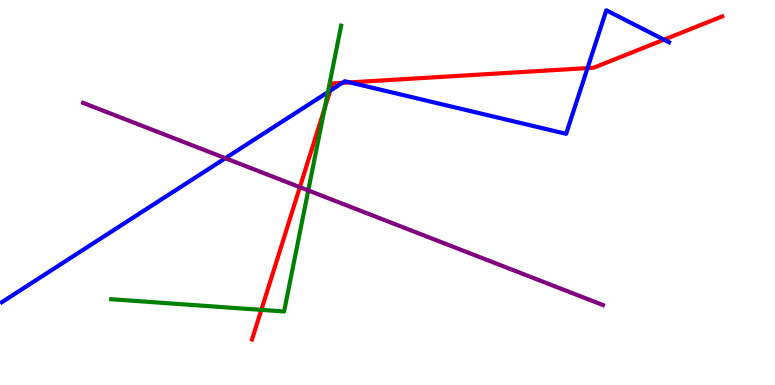[{'lines': ['blue', 'red'], 'intersections': [{'x': 4.26, 'y': 7.64}, {'x': 4.42, 'y': 7.85}, {'x': 4.51, 'y': 7.86}, {'x': 7.58, 'y': 8.23}, {'x': 8.57, 'y': 8.97}]}, {'lines': ['green', 'red'], 'intersections': [{'x': 3.37, 'y': 1.95}, {'x': 4.19, 'y': 7.19}]}, {'lines': ['purple', 'red'], 'intersections': [{'x': 3.87, 'y': 5.14}]}, {'lines': ['blue', 'green'], 'intersections': [{'x': 4.23, 'y': 7.61}]}, {'lines': ['blue', 'purple'], 'intersections': [{'x': 2.91, 'y': 5.89}]}, {'lines': ['green', 'purple'], 'intersections': [{'x': 3.98, 'y': 5.05}]}]